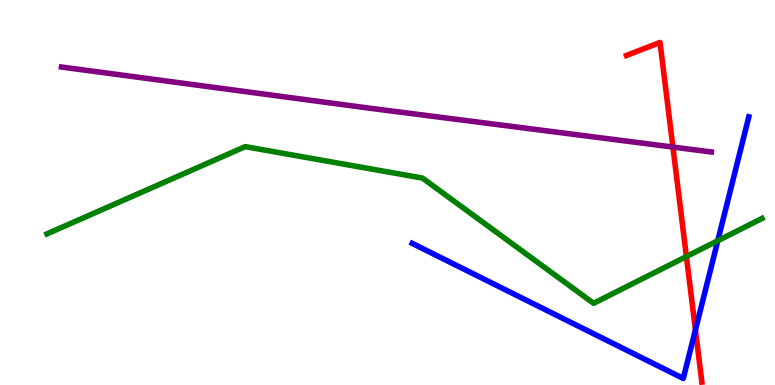[{'lines': ['blue', 'red'], 'intersections': [{'x': 8.97, 'y': 1.43}]}, {'lines': ['green', 'red'], 'intersections': [{'x': 8.86, 'y': 3.34}]}, {'lines': ['purple', 'red'], 'intersections': [{'x': 8.68, 'y': 6.18}]}, {'lines': ['blue', 'green'], 'intersections': [{'x': 9.26, 'y': 3.75}]}, {'lines': ['blue', 'purple'], 'intersections': []}, {'lines': ['green', 'purple'], 'intersections': []}]